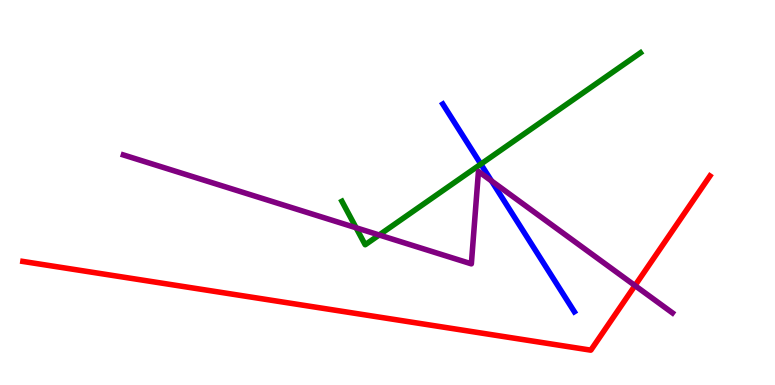[{'lines': ['blue', 'red'], 'intersections': []}, {'lines': ['green', 'red'], 'intersections': []}, {'lines': ['purple', 'red'], 'intersections': [{'x': 8.19, 'y': 2.58}]}, {'lines': ['blue', 'green'], 'intersections': [{'x': 6.2, 'y': 5.74}]}, {'lines': ['blue', 'purple'], 'intersections': [{'x': 6.34, 'y': 5.3}]}, {'lines': ['green', 'purple'], 'intersections': [{'x': 4.59, 'y': 4.08}, {'x': 4.89, 'y': 3.9}]}]